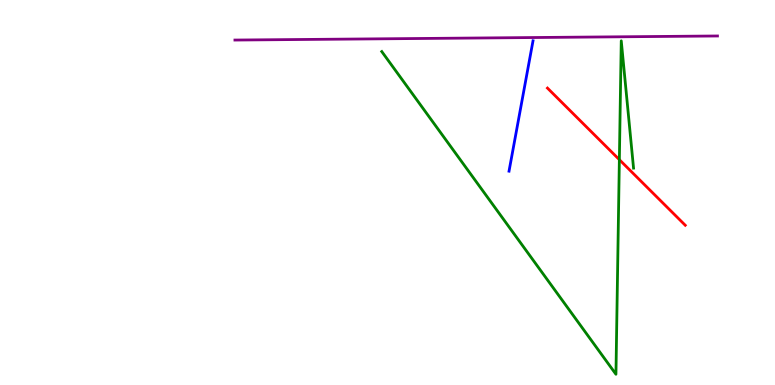[{'lines': ['blue', 'red'], 'intersections': []}, {'lines': ['green', 'red'], 'intersections': [{'x': 7.99, 'y': 5.85}]}, {'lines': ['purple', 'red'], 'intersections': []}, {'lines': ['blue', 'green'], 'intersections': []}, {'lines': ['blue', 'purple'], 'intersections': []}, {'lines': ['green', 'purple'], 'intersections': []}]